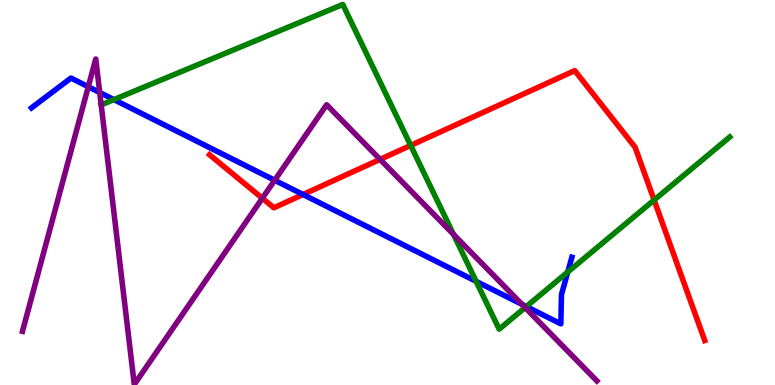[{'lines': ['blue', 'red'], 'intersections': [{'x': 3.91, 'y': 4.95}]}, {'lines': ['green', 'red'], 'intersections': [{'x': 5.3, 'y': 6.22}, {'x': 8.44, 'y': 4.8}]}, {'lines': ['purple', 'red'], 'intersections': [{'x': 3.38, 'y': 4.85}, {'x': 4.9, 'y': 5.86}]}, {'lines': ['blue', 'green'], 'intersections': [{'x': 1.47, 'y': 7.41}, {'x': 6.14, 'y': 2.69}, {'x': 6.79, 'y': 2.04}, {'x': 7.33, 'y': 2.93}]}, {'lines': ['blue', 'purple'], 'intersections': [{'x': 1.14, 'y': 7.75}, {'x': 1.29, 'y': 7.6}, {'x': 3.54, 'y': 5.32}, {'x': 6.73, 'y': 2.1}]}, {'lines': ['green', 'purple'], 'intersections': [{'x': 1.31, 'y': 7.28}, {'x': 5.85, 'y': 3.91}, {'x': 6.78, 'y': 2.01}]}]